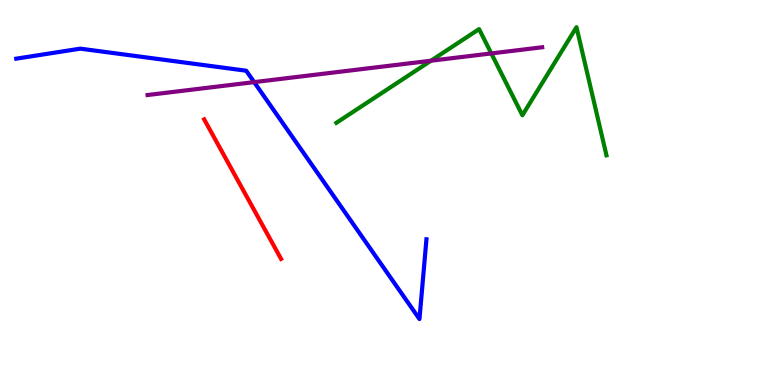[{'lines': ['blue', 'red'], 'intersections': []}, {'lines': ['green', 'red'], 'intersections': []}, {'lines': ['purple', 'red'], 'intersections': []}, {'lines': ['blue', 'green'], 'intersections': []}, {'lines': ['blue', 'purple'], 'intersections': [{'x': 3.28, 'y': 7.87}]}, {'lines': ['green', 'purple'], 'intersections': [{'x': 5.56, 'y': 8.42}, {'x': 6.34, 'y': 8.61}]}]